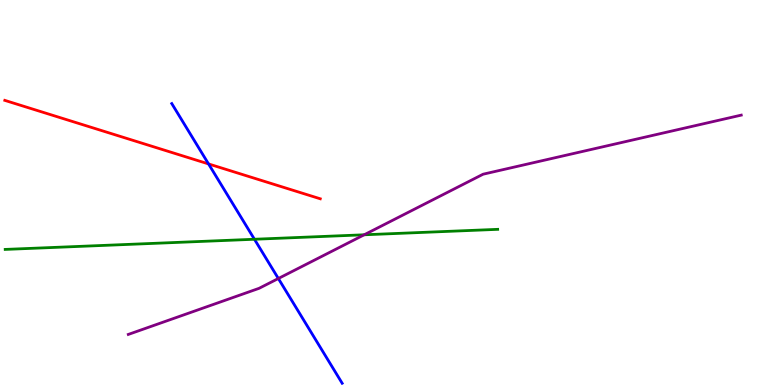[{'lines': ['blue', 'red'], 'intersections': [{'x': 2.69, 'y': 5.74}]}, {'lines': ['green', 'red'], 'intersections': []}, {'lines': ['purple', 'red'], 'intersections': []}, {'lines': ['blue', 'green'], 'intersections': [{'x': 3.28, 'y': 3.79}]}, {'lines': ['blue', 'purple'], 'intersections': [{'x': 3.59, 'y': 2.77}]}, {'lines': ['green', 'purple'], 'intersections': [{'x': 4.7, 'y': 3.9}]}]